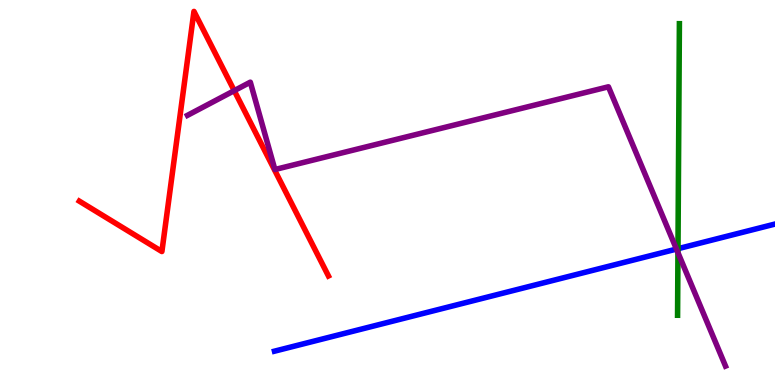[{'lines': ['blue', 'red'], 'intersections': []}, {'lines': ['green', 'red'], 'intersections': []}, {'lines': ['purple', 'red'], 'intersections': [{'x': 3.02, 'y': 7.65}]}, {'lines': ['blue', 'green'], 'intersections': [{'x': 8.75, 'y': 3.54}]}, {'lines': ['blue', 'purple'], 'intersections': [{'x': 8.73, 'y': 3.53}]}, {'lines': ['green', 'purple'], 'intersections': [{'x': 8.75, 'y': 3.44}]}]